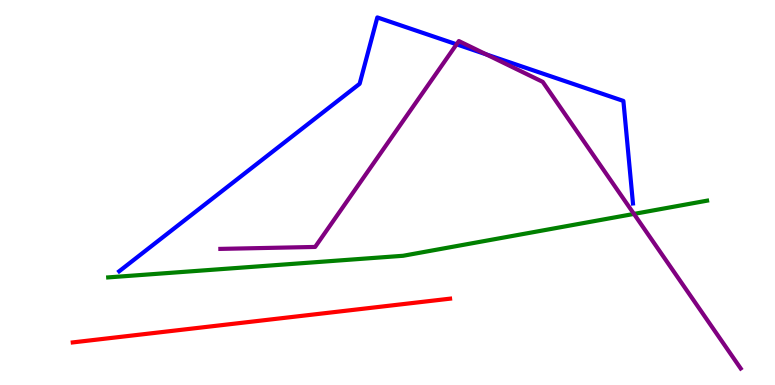[{'lines': ['blue', 'red'], 'intersections': []}, {'lines': ['green', 'red'], 'intersections': []}, {'lines': ['purple', 'red'], 'intersections': []}, {'lines': ['blue', 'green'], 'intersections': []}, {'lines': ['blue', 'purple'], 'intersections': [{'x': 5.89, 'y': 8.85}, {'x': 6.27, 'y': 8.59}]}, {'lines': ['green', 'purple'], 'intersections': [{'x': 8.18, 'y': 4.44}]}]